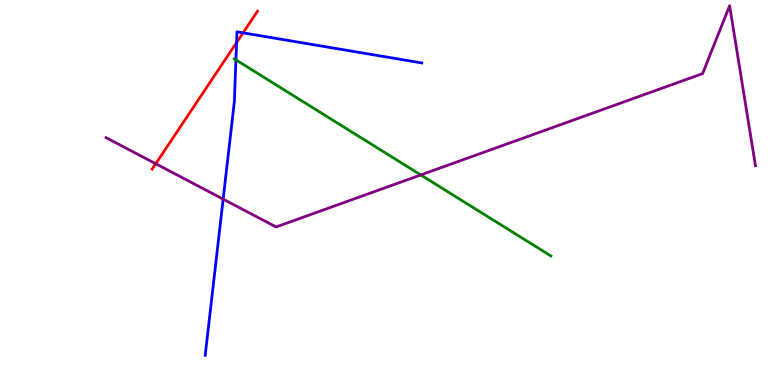[{'lines': ['blue', 'red'], 'intersections': [{'x': 3.05, 'y': 8.89}, {'x': 3.14, 'y': 9.15}]}, {'lines': ['green', 'red'], 'intersections': []}, {'lines': ['purple', 'red'], 'intersections': [{'x': 2.01, 'y': 5.75}]}, {'lines': ['blue', 'green'], 'intersections': [{'x': 3.04, 'y': 8.45}]}, {'lines': ['blue', 'purple'], 'intersections': [{'x': 2.88, 'y': 4.83}]}, {'lines': ['green', 'purple'], 'intersections': [{'x': 5.43, 'y': 5.46}]}]